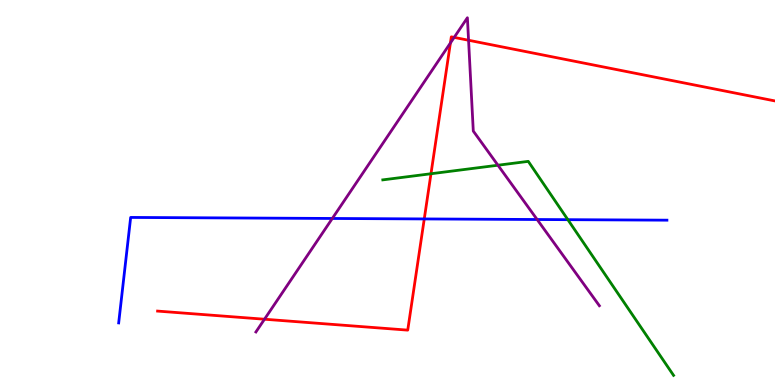[{'lines': ['blue', 'red'], 'intersections': [{'x': 5.47, 'y': 4.31}]}, {'lines': ['green', 'red'], 'intersections': [{'x': 5.56, 'y': 5.49}]}, {'lines': ['purple', 'red'], 'intersections': [{'x': 3.41, 'y': 1.71}, {'x': 5.81, 'y': 8.88}, {'x': 5.86, 'y': 9.03}, {'x': 6.05, 'y': 8.95}]}, {'lines': ['blue', 'green'], 'intersections': [{'x': 7.33, 'y': 4.29}]}, {'lines': ['blue', 'purple'], 'intersections': [{'x': 4.29, 'y': 4.33}, {'x': 6.93, 'y': 4.3}]}, {'lines': ['green', 'purple'], 'intersections': [{'x': 6.43, 'y': 5.71}]}]